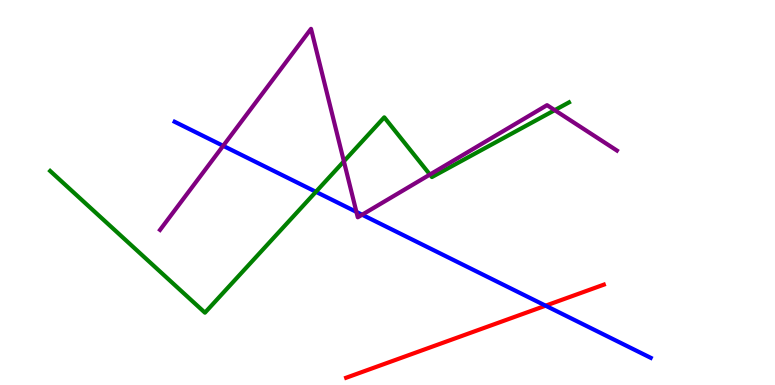[{'lines': ['blue', 'red'], 'intersections': [{'x': 7.04, 'y': 2.06}]}, {'lines': ['green', 'red'], 'intersections': []}, {'lines': ['purple', 'red'], 'intersections': []}, {'lines': ['blue', 'green'], 'intersections': [{'x': 4.08, 'y': 5.02}]}, {'lines': ['blue', 'purple'], 'intersections': [{'x': 2.88, 'y': 6.21}, {'x': 4.6, 'y': 4.5}, {'x': 4.67, 'y': 4.42}]}, {'lines': ['green', 'purple'], 'intersections': [{'x': 4.44, 'y': 5.81}, {'x': 5.55, 'y': 5.47}, {'x': 7.16, 'y': 7.14}]}]